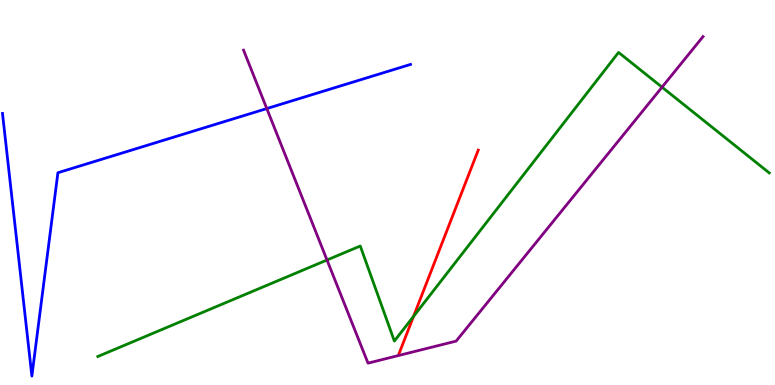[{'lines': ['blue', 'red'], 'intersections': []}, {'lines': ['green', 'red'], 'intersections': [{'x': 5.34, 'y': 1.78}]}, {'lines': ['purple', 'red'], 'intersections': []}, {'lines': ['blue', 'green'], 'intersections': []}, {'lines': ['blue', 'purple'], 'intersections': [{'x': 3.44, 'y': 7.18}]}, {'lines': ['green', 'purple'], 'intersections': [{'x': 4.22, 'y': 3.25}, {'x': 8.54, 'y': 7.74}]}]